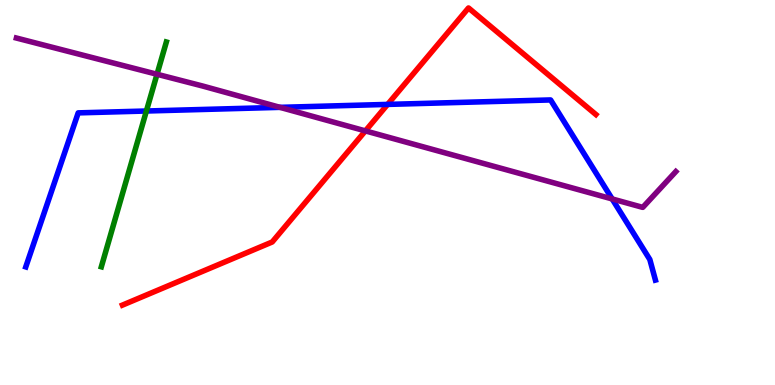[{'lines': ['blue', 'red'], 'intersections': [{'x': 5.0, 'y': 7.29}]}, {'lines': ['green', 'red'], 'intersections': []}, {'lines': ['purple', 'red'], 'intersections': [{'x': 4.71, 'y': 6.6}]}, {'lines': ['blue', 'green'], 'intersections': [{'x': 1.89, 'y': 7.12}]}, {'lines': ['blue', 'purple'], 'intersections': [{'x': 3.61, 'y': 7.21}, {'x': 7.9, 'y': 4.83}]}, {'lines': ['green', 'purple'], 'intersections': [{'x': 2.03, 'y': 8.07}]}]